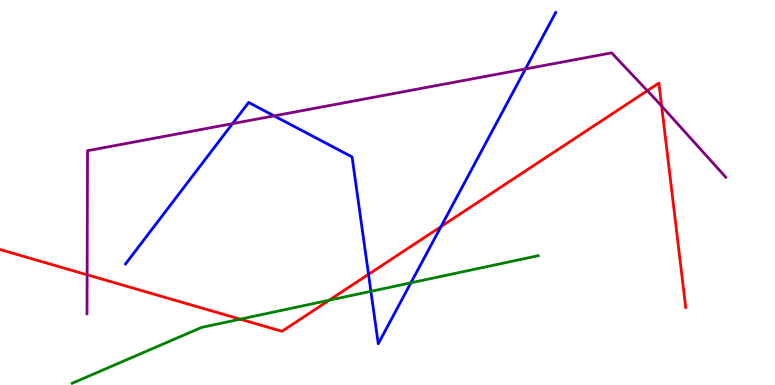[{'lines': ['blue', 'red'], 'intersections': [{'x': 4.76, 'y': 2.87}, {'x': 5.69, 'y': 4.12}]}, {'lines': ['green', 'red'], 'intersections': [{'x': 3.1, 'y': 1.71}, {'x': 4.25, 'y': 2.2}]}, {'lines': ['purple', 'red'], 'intersections': [{'x': 1.12, 'y': 2.86}, {'x': 8.35, 'y': 7.64}, {'x': 8.54, 'y': 7.24}]}, {'lines': ['blue', 'green'], 'intersections': [{'x': 4.79, 'y': 2.43}, {'x': 5.3, 'y': 2.65}]}, {'lines': ['blue', 'purple'], 'intersections': [{'x': 3.0, 'y': 6.79}, {'x': 3.54, 'y': 6.99}, {'x': 6.78, 'y': 8.21}]}, {'lines': ['green', 'purple'], 'intersections': []}]